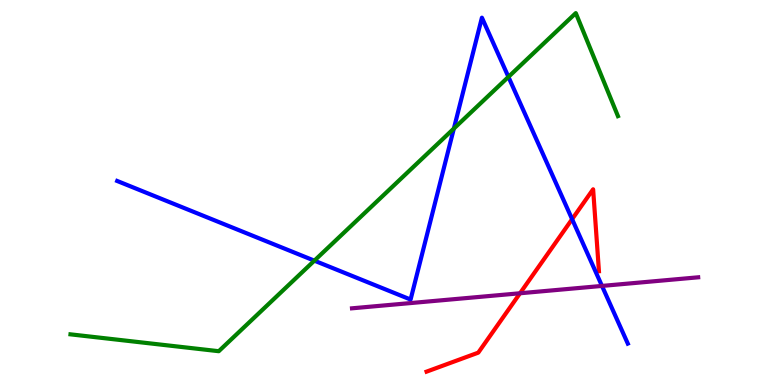[{'lines': ['blue', 'red'], 'intersections': [{'x': 7.38, 'y': 4.31}]}, {'lines': ['green', 'red'], 'intersections': []}, {'lines': ['purple', 'red'], 'intersections': [{'x': 6.71, 'y': 2.38}]}, {'lines': ['blue', 'green'], 'intersections': [{'x': 4.06, 'y': 3.23}, {'x': 5.86, 'y': 6.66}, {'x': 6.56, 'y': 8.0}]}, {'lines': ['blue', 'purple'], 'intersections': [{'x': 7.77, 'y': 2.57}]}, {'lines': ['green', 'purple'], 'intersections': []}]